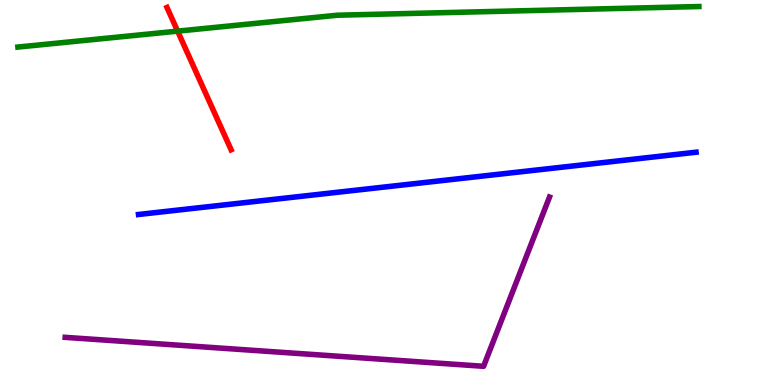[{'lines': ['blue', 'red'], 'intersections': []}, {'lines': ['green', 'red'], 'intersections': [{'x': 2.29, 'y': 9.19}]}, {'lines': ['purple', 'red'], 'intersections': []}, {'lines': ['blue', 'green'], 'intersections': []}, {'lines': ['blue', 'purple'], 'intersections': []}, {'lines': ['green', 'purple'], 'intersections': []}]